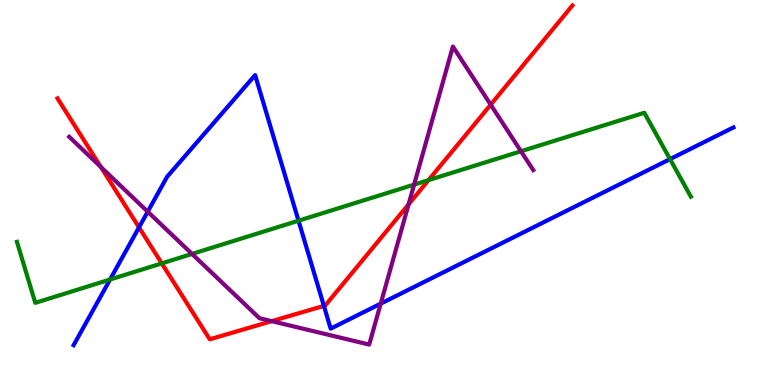[{'lines': ['blue', 'red'], 'intersections': [{'x': 1.79, 'y': 4.09}, {'x': 4.18, 'y': 2.06}]}, {'lines': ['green', 'red'], 'intersections': [{'x': 2.09, 'y': 3.16}, {'x': 5.53, 'y': 5.32}]}, {'lines': ['purple', 'red'], 'intersections': [{'x': 1.3, 'y': 5.66}, {'x': 3.51, 'y': 1.66}, {'x': 5.27, 'y': 4.69}, {'x': 6.33, 'y': 7.28}]}, {'lines': ['blue', 'green'], 'intersections': [{'x': 1.42, 'y': 2.74}, {'x': 3.85, 'y': 4.27}, {'x': 8.65, 'y': 5.87}]}, {'lines': ['blue', 'purple'], 'intersections': [{'x': 1.91, 'y': 4.5}, {'x': 4.91, 'y': 2.11}]}, {'lines': ['green', 'purple'], 'intersections': [{'x': 2.48, 'y': 3.4}, {'x': 5.34, 'y': 5.2}, {'x': 6.72, 'y': 6.07}]}]